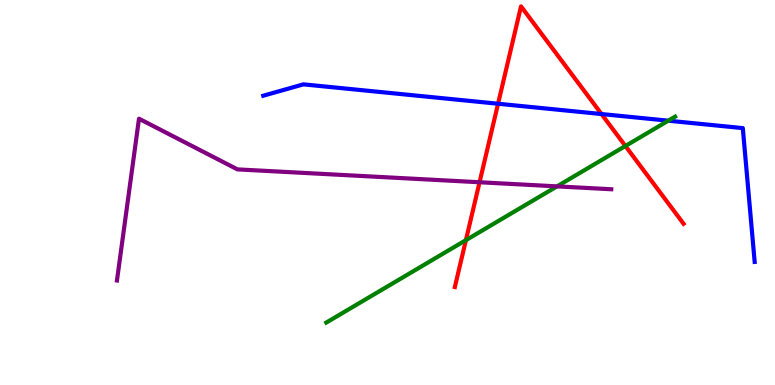[{'lines': ['blue', 'red'], 'intersections': [{'x': 6.43, 'y': 7.31}, {'x': 7.76, 'y': 7.04}]}, {'lines': ['green', 'red'], 'intersections': [{'x': 6.01, 'y': 3.76}, {'x': 8.07, 'y': 6.21}]}, {'lines': ['purple', 'red'], 'intersections': [{'x': 6.19, 'y': 5.27}]}, {'lines': ['blue', 'green'], 'intersections': [{'x': 8.62, 'y': 6.87}]}, {'lines': ['blue', 'purple'], 'intersections': []}, {'lines': ['green', 'purple'], 'intersections': [{'x': 7.19, 'y': 5.16}]}]